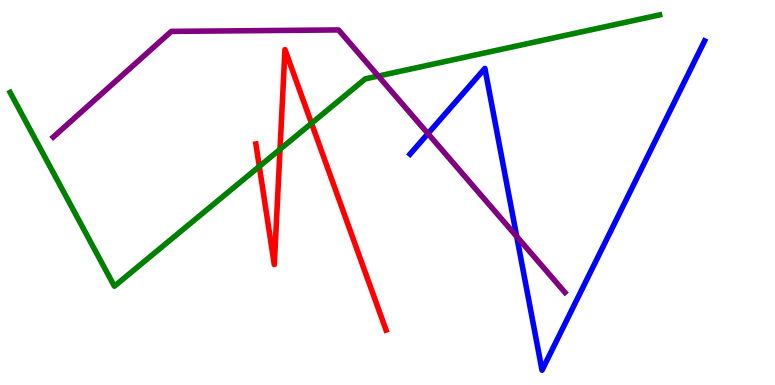[{'lines': ['blue', 'red'], 'intersections': []}, {'lines': ['green', 'red'], 'intersections': [{'x': 3.35, 'y': 5.68}, {'x': 3.61, 'y': 6.12}, {'x': 4.02, 'y': 6.8}]}, {'lines': ['purple', 'red'], 'intersections': []}, {'lines': ['blue', 'green'], 'intersections': []}, {'lines': ['blue', 'purple'], 'intersections': [{'x': 5.52, 'y': 6.53}, {'x': 6.67, 'y': 3.86}]}, {'lines': ['green', 'purple'], 'intersections': [{'x': 4.88, 'y': 8.02}]}]